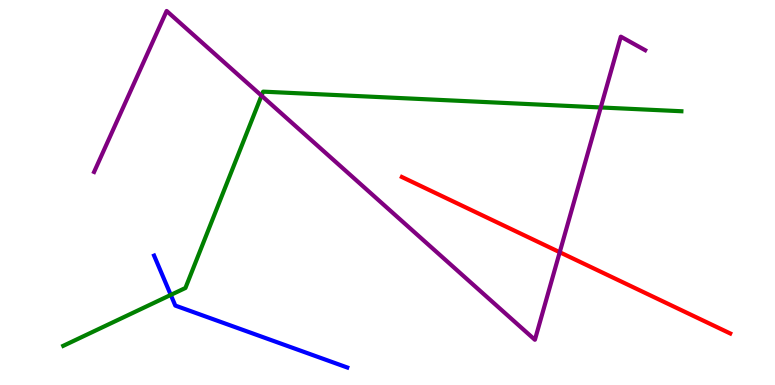[{'lines': ['blue', 'red'], 'intersections': []}, {'lines': ['green', 'red'], 'intersections': []}, {'lines': ['purple', 'red'], 'intersections': [{'x': 7.22, 'y': 3.45}]}, {'lines': ['blue', 'green'], 'intersections': [{'x': 2.2, 'y': 2.34}]}, {'lines': ['blue', 'purple'], 'intersections': []}, {'lines': ['green', 'purple'], 'intersections': [{'x': 3.37, 'y': 7.52}, {'x': 7.75, 'y': 7.21}]}]